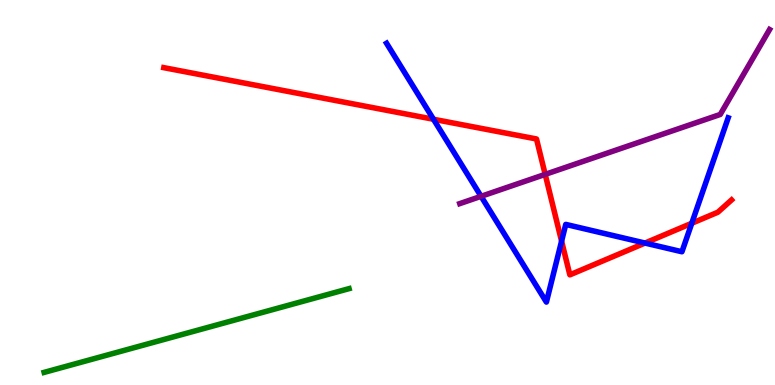[{'lines': ['blue', 'red'], 'intersections': [{'x': 5.59, 'y': 6.9}, {'x': 7.25, 'y': 3.74}, {'x': 8.32, 'y': 3.69}, {'x': 8.93, 'y': 4.2}]}, {'lines': ['green', 'red'], 'intersections': []}, {'lines': ['purple', 'red'], 'intersections': [{'x': 7.03, 'y': 5.47}]}, {'lines': ['blue', 'green'], 'intersections': []}, {'lines': ['blue', 'purple'], 'intersections': [{'x': 6.21, 'y': 4.9}]}, {'lines': ['green', 'purple'], 'intersections': []}]